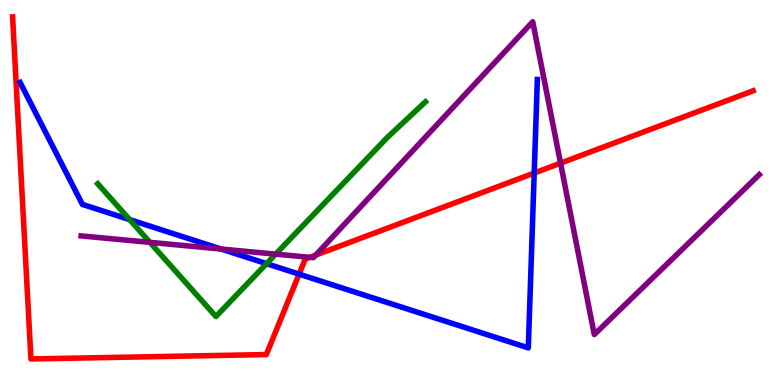[{'lines': ['blue', 'red'], 'intersections': [{'x': 3.86, 'y': 2.88}, {'x': 6.89, 'y': 5.51}]}, {'lines': ['green', 'red'], 'intersections': []}, {'lines': ['purple', 'red'], 'intersections': [{'x': 4.0, 'y': 3.32}, {'x': 4.07, 'y': 3.37}, {'x': 7.23, 'y': 5.76}]}, {'lines': ['blue', 'green'], 'intersections': [{'x': 1.67, 'y': 4.3}, {'x': 3.44, 'y': 3.15}]}, {'lines': ['blue', 'purple'], 'intersections': [{'x': 2.85, 'y': 3.53}]}, {'lines': ['green', 'purple'], 'intersections': [{'x': 1.93, 'y': 3.71}, {'x': 3.56, 'y': 3.4}]}]